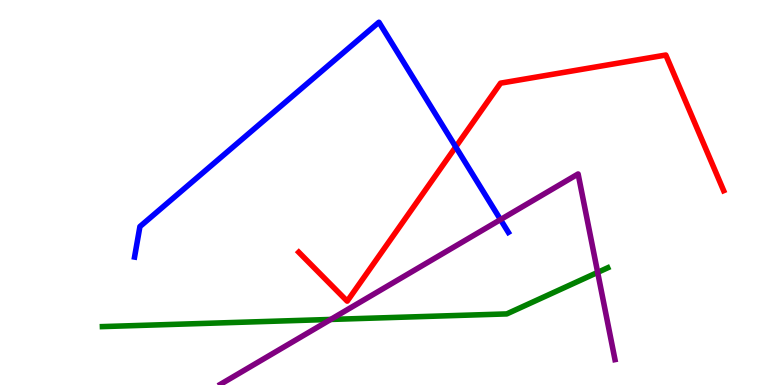[{'lines': ['blue', 'red'], 'intersections': [{'x': 5.88, 'y': 6.18}]}, {'lines': ['green', 'red'], 'intersections': []}, {'lines': ['purple', 'red'], 'intersections': []}, {'lines': ['blue', 'green'], 'intersections': []}, {'lines': ['blue', 'purple'], 'intersections': [{'x': 6.46, 'y': 4.3}]}, {'lines': ['green', 'purple'], 'intersections': [{'x': 4.27, 'y': 1.7}, {'x': 7.71, 'y': 2.92}]}]